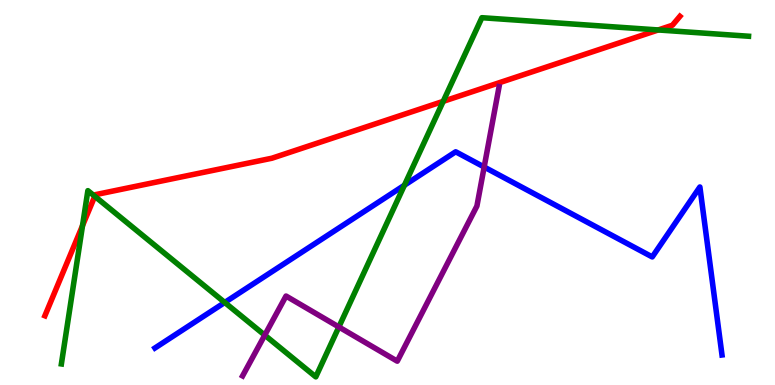[{'lines': ['blue', 'red'], 'intersections': []}, {'lines': ['green', 'red'], 'intersections': [{'x': 1.06, 'y': 4.14}, {'x': 1.22, 'y': 4.9}, {'x': 5.72, 'y': 7.37}, {'x': 8.49, 'y': 9.22}]}, {'lines': ['purple', 'red'], 'intersections': []}, {'lines': ['blue', 'green'], 'intersections': [{'x': 2.9, 'y': 2.14}, {'x': 5.22, 'y': 5.19}]}, {'lines': ['blue', 'purple'], 'intersections': [{'x': 6.25, 'y': 5.66}]}, {'lines': ['green', 'purple'], 'intersections': [{'x': 3.42, 'y': 1.29}, {'x': 4.37, 'y': 1.51}]}]